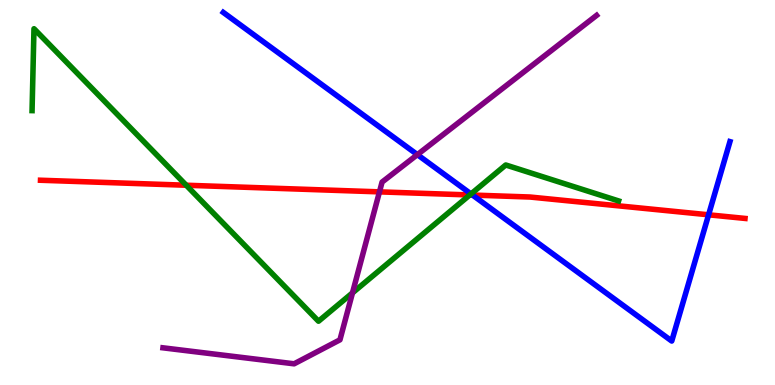[{'lines': ['blue', 'red'], 'intersections': [{'x': 6.1, 'y': 4.93}, {'x': 9.14, 'y': 4.42}]}, {'lines': ['green', 'red'], 'intersections': [{'x': 2.4, 'y': 5.19}, {'x': 6.06, 'y': 4.94}]}, {'lines': ['purple', 'red'], 'intersections': [{'x': 4.9, 'y': 5.02}]}, {'lines': ['blue', 'green'], 'intersections': [{'x': 6.08, 'y': 4.96}]}, {'lines': ['blue', 'purple'], 'intersections': [{'x': 5.39, 'y': 5.98}]}, {'lines': ['green', 'purple'], 'intersections': [{'x': 4.55, 'y': 2.39}]}]